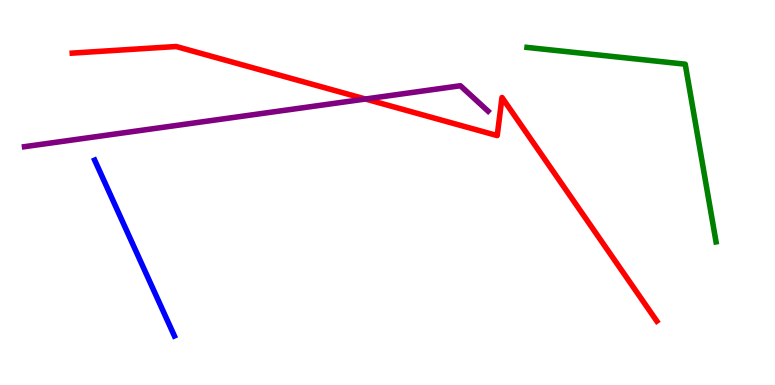[{'lines': ['blue', 'red'], 'intersections': []}, {'lines': ['green', 'red'], 'intersections': []}, {'lines': ['purple', 'red'], 'intersections': [{'x': 4.72, 'y': 7.43}]}, {'lines': ['blue', 'green'], 'intersections': []}, {'lines': ['blue', 'purple'], 'intersections': []}, {'lines': ['green', 'purple'], 'intersections': []}]